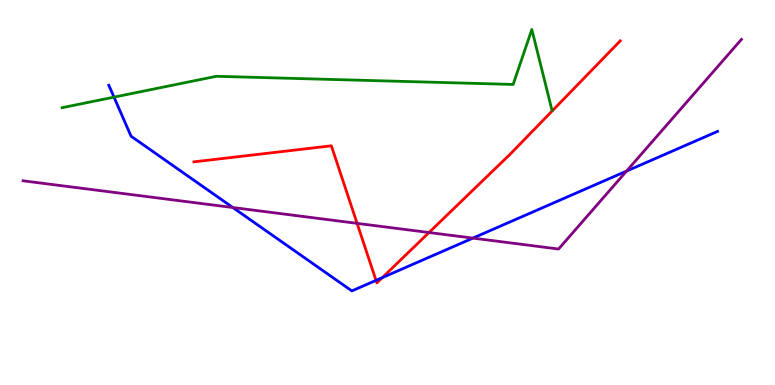[{'lines': ['blue', 'red'], 'intersections': [{'x': 4.85, 'y': 2.72}, {'x': 4.93, 'y': 2.79}]}, {'lines': ['green', 'red'], 'intersections': []}, {'lines': ['purple', 'red'], 'intersections': [{'x': 4.61, 'y': 4.2}, {'x': 5.54, 'y': 3.96}]}, {'lines': ['blue', 'green'], 'intersections': [{'x': 1.47, 'y': 7.48}]}, {'lines': ['blue', 'purple'], 'intersections': [{'x': 3.0, 'y': 4.61}, {'x': 6.1, 'y': 3.82}, {'x': 8.08, 'y': 5.56}]}, {'lines': ['green', 'purple'], 'intersections': []}]